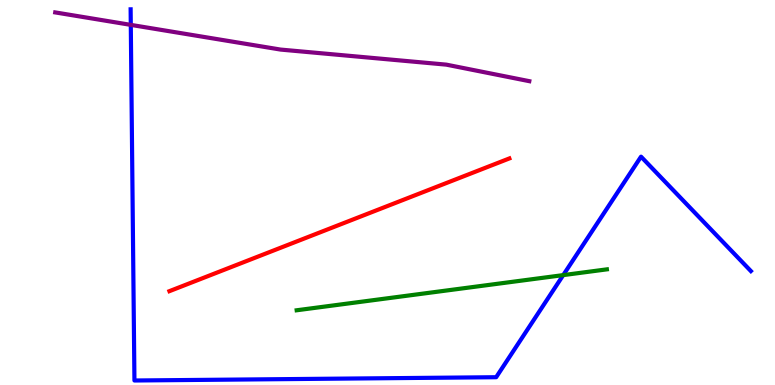[{'lines': ['blue', 'red'], 'intersections': []}, {'lines': ['green', 'red'], 'intersections': []}, {'lines': ['purple', 'red'], 'intersections': []}, {'lines': ['blue', 'green'], 'intersections': [{'x': 7.27, 'y': 2.85}]}, {'lines': ['blue', 'purple'], 'intersections': [{'x': 1.69, 'y': 9.35}]}, {'lines': ['green', 'purple'], 'intersections': []}]